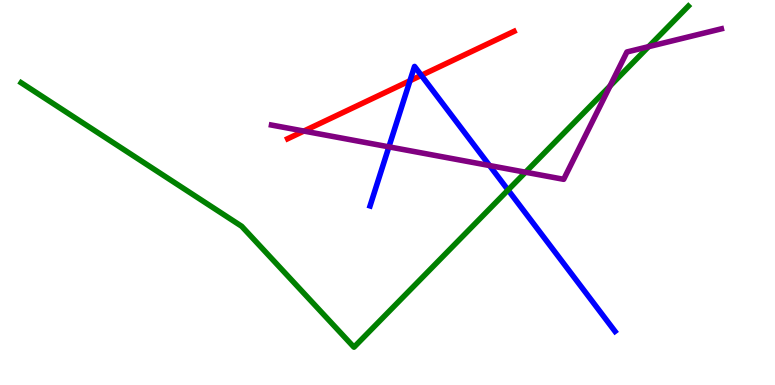[{'lines': ['blue', 'red'], 'intersections': [{'x': 5.29, 'y': 7.9}, {'x': 5.44, 'y': 8.04}]}, {'lines': ['green', 'red'], 'intersections': []}, {'lines': ['purple', 'red'], 'intersections': [{'x': 3.92, 'y': 6.6}]}, {'lines': ['blue', 'green'], 'intersections': [{'x': 6.56, 'y': 5.06}]}, {'lines': ['blue', 'purple'], 'intersections': [{'x': 5.02, 'y': 6.19}, {'x': 6.32, 'y': 5.7}]}, {'lines': ['green', 'purple'], 'intersections': [{'x': 6.78, 'y': 5.53}, {'x': 7.87, 'y': 7.77}, {'x': 8.37, 'y': 8.79}]}]